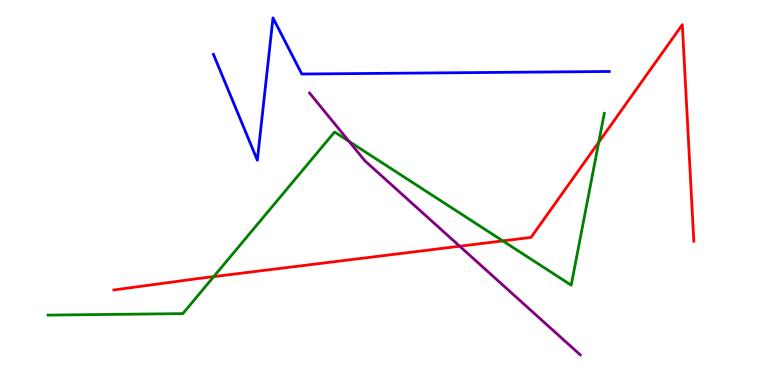[{'lines': ['blue', 'red'], 'intersections': []}, {'lines': ['green', 'red'], 'intersections': [{'x': 2.76, 'y': 2.82}, {'x': 6.49, 'y': 3.74}, {'x': 7.73, 'y': 6.31}]}, {'lines': ['purple', 'red'], 'intersections': [{'x': 5.93, 'y': 3.6}]}, {'lines': ['blue', 'green'], 'intersections': []}, {'lines': ['blue', 'purple'], 'intersections': []}, {'lines': ['green', 'purple'], 'intersections': [{'x': 4.5, 'y': 6.33}]}]